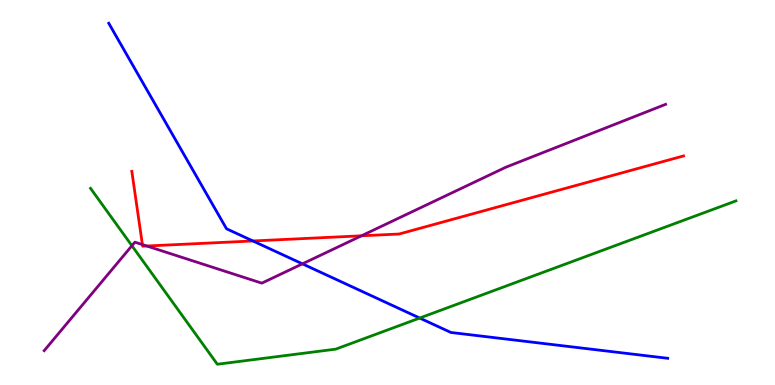[{'lines': ['blue', 'red'], 'intersections': [{'x': 3.26, 'y': 3.74}]}, {'lines': ['green', 'red'], 'intersections': []}, {'lines': ['purple', 'red'], 'intersections': [{'x': 1.84, 'y': 3.65}, {'x': 1.89, 'y': 3.61}, {'x': 4.66, 'y': 3.88}]}, {'lines': ['blue', 'green'], 'intersections': [{'x': 5.42, 'y': 1.74}]}, {'lines': ['blue', 'purple'], 'intersections': [{'x': 3.9, 'y': 3.15}]}, {'lines': ['green', 'purple'], 'intersections': [{'x': 1.7, 'y': 3.62}]}]